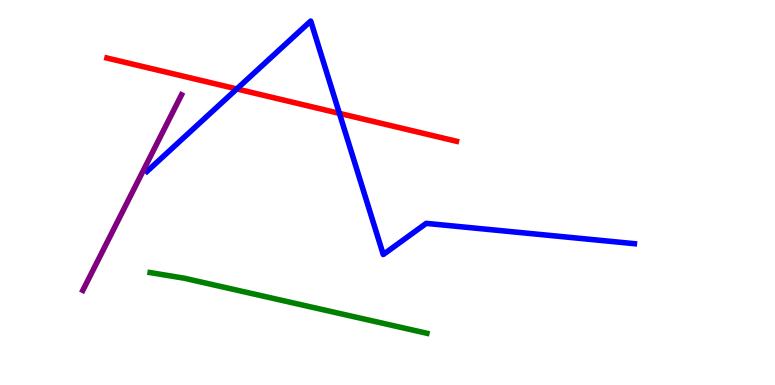[{'lines': ['blue', 'red'], 'intersections': [{'x': 3.06, 'y': 7.69}, {'x': 4.38, 'y': 7.06}]}, {'lines': ['green', 'red'], 'intersections': []}, {'lines': ['purple', 'red'], 'intersections': []}, {'lines': ['blue', 'green'], 'intersections': []}, {'lines': ['blue', 'purple'], 'intersections': []}, {'lines': ['green', 'purple'], 'intersections': []}]